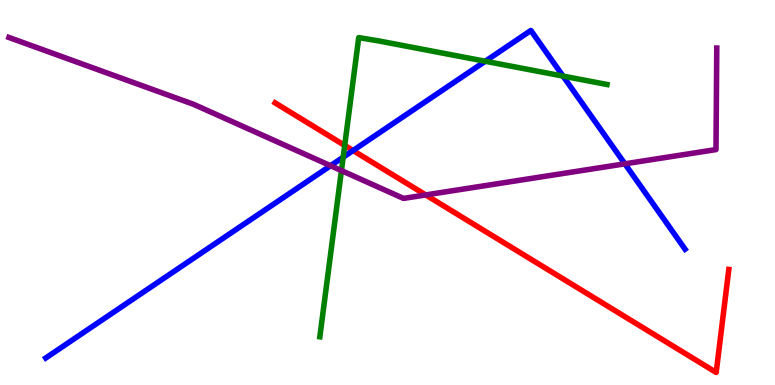[{'lines': ['blue', 'red'], 'intersections': [{'x': 4.56, 'y': 6.09}]}, {'lines': ['green', 'red'], 'intersections': [{'x': 4.45, 'y': 6.22}]}, {'lines': ['purple', 'red'], 'intersections': [{'x': 5.49, 'y': 4.94}]}, {'lines': ['blue', 'green'], 'intersections': [{'x': 4.43, 'y': 5.92}, {'x': 6.26, 'y': 8.41}, {'x': 7.26, 'y': 8.02}]}, {'lines': ['blue', 'purple'], 'intersections': [{'x': 4.27, 'y': 5.7}, {'x': 8.06, 'y': 5.74}]}, {'lines': ['green', 'purple'], 'intersections': [{'x': 4.41, 'y': 5.57}]}]